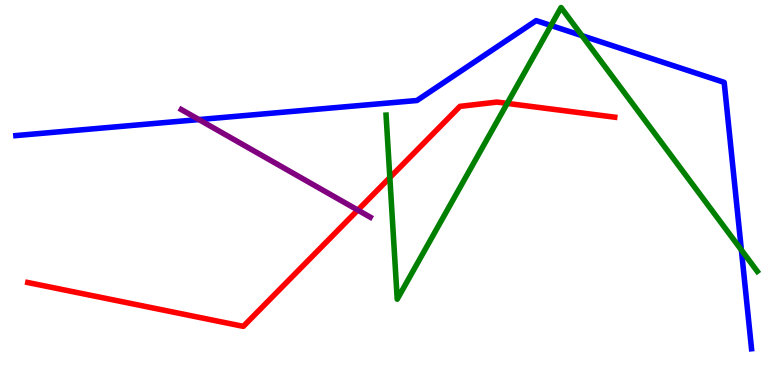[{'lines': ['blue', 'red'], 'intersections': []}, {'lines': ['green', 'red'], 'intersections': [{'x': 5.03, 'y': 5.39}, {'x': 6.54, 'y': 7.31}]}, {'lines': ['purple', 'red'], 'intersections': [{'x': 4.62, 'y': 4.54}]}, {'lines': ['blue', 'green'], 'intersections': [{'x': 7.11, 'y': 9.34}, {'x': 7.51, 'y': 9.07}, {'x': 9.57, 'y': 3.51}]}, {'lines': ['blue', 'purple'], 'intersections': [{'x': 2.57, 'y': 6.89}]}, {'lines': ['green', 'purple'], 'intersections': []}]